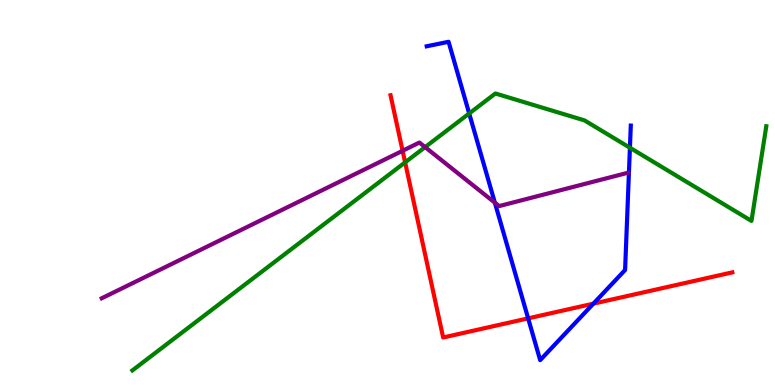[{'lines': ['blue', 'red'], 'intersections': [{'x': 6.81, 'y': 1.73}, {'x': 7.66, 'y': 2.11}]}, {'lines': ['green', 'red'], 'intersections': [{'x': 5.23, 'y': 5.78}]}, {'lines': ['purple', 'red'], 'intersections': [{'x': 5.19, 'y': 6.08}]}, {'lines': ['blue', 'green'], 'intersections': [{'x': 6.05, 'y': 7.05}, {'x': 8.13, 'y': 6.16}]}, {'lines': ['blue', 'purple'], 'intersections': [{'x': 6.39, 'y': 4.74}]}, {'lines': ['green', 'purple'], 'intersections': [{'x': 5.49, 'y': 6.18}]}]